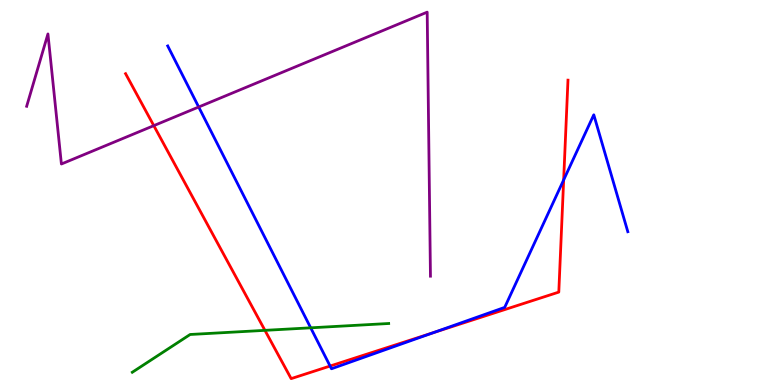[{'lines': ['blue', 'red'], 'intersections': [{'x': 4.26, 'y': 0.492}, {'x': 5.6, 'y': 1.36}, {'x': 7.27, 'y': 5.33}]}, {'lines': ['green', 'red'], 'intersections': [{'x': 3.42, 'y': 1.42}]}, {'lines': ['purple', 'red'], 'intersections': [{'x': 1.98, 'y': 6.74}]}, {'lines': ['blue', 'green'], 'intersections': [{'x': 4.01, 'y': 1.49}]}, {'lines': ['blue', 'purple'], 'intersections': [{'x': 2.56, 'y': 7.22}]}, {'lines': ['green', 'purple'], 'intersections': []}]